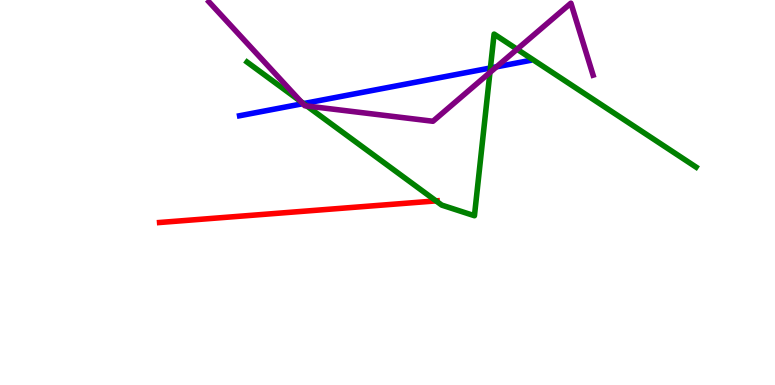[{'lines': ['blue', 'red'], 'intersections': []}, {'lines': ['green', 'red'], 'intersections': [{'x': 5.63, 'y': 4.78}]}, {'lines': ['purple', 'red'], 'intersections': []}, {'lines': ['blue', 'green'], 'intersections': [{'x': 3.92, 'y': 7.31}, {'x': 6.33, 'y': 8.23}]}, {'lines': ['blue', 'purple'], 'intersections': [{'x': 3.91, 'y': 7.31}, {'x': 6.41, 'y': 8.26}]}, {'lines': ['green', 'purple'], 'intersections': [{'x': 3.89, 'y': 7.36}, {'x': 3.96, 'y': 7.25}, {'x': 6.32, 'y': 8.12}, {'x': 6.67, 'y': 8.72}]}]